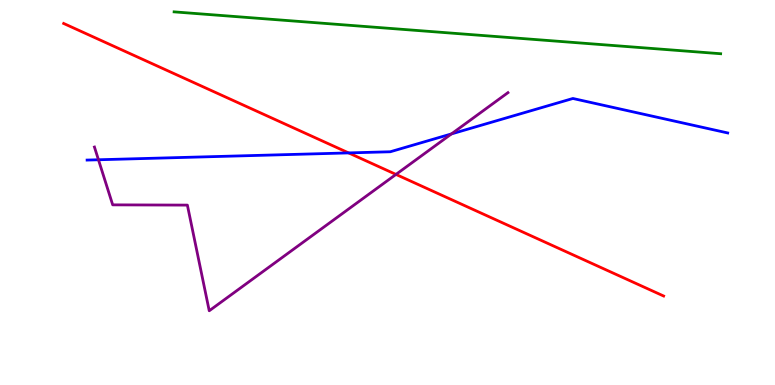[{'lines': ['blue', 'red'], 'intersections': [{'x': 4.5, 'y': 6.03}]}, {'lines': ['green', 'red'], 'intersections': []}, {'lines': ['purple', 'red'], 'intersections': [{'x': 5.11, 'y': 5.47}]}, {'lines': ['blue', 'green'], 'intersections': []}, {'lines': ['blue', 'purple'], 'intersections': [{'x': 1.27, 'y': 5.85}, {'x': 5.82, 'y': 6.52}]}, {'lines': ['green', 'purple'], 'intersections': []}]